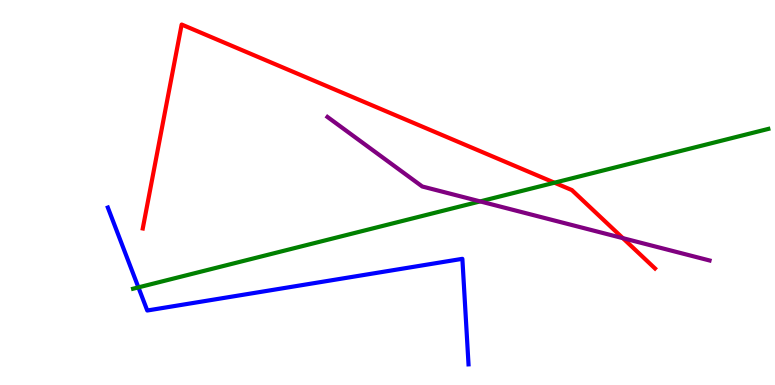[{'lines': ['blue', 'red'], 'intersections': []}, {'lines': ['green', 'red'], 'intersections': [{'x': 7.15, 'y': 5.25}]}, {'lines': ['purple', 'red'], 'intersections': [{'x': 8.04, 'y': 3.81}]}, {'lines': ['blue', 'green'], 'intersections': [{'x': 1.79, 'y': 2.54}]}, {'lines': ['blue', 'purple'], 'intersections': []}, {'lines': ['green', 'purple'], 'intersections': [{'x': 6.2, 'y': 4.77}]}]